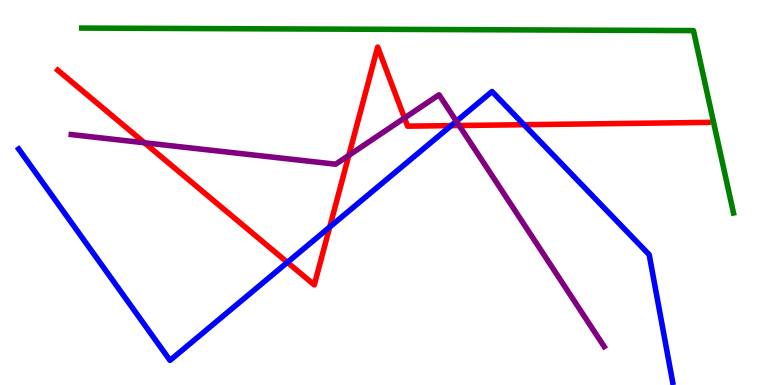[{'lines': ['blue', 'red'], 'intersections': [{'x': 3.71, 'y': 3.19}, {'x': 4.25, 'y': 4.1}, {'x': 5.82, 'y': 6.74}, {'x': 6.76, 'y': 6.76}]}, {'lines': ['green', 'red'], 'intersections': []}, {'lines': ['purple', 'red'], 'intersections': [{'x': 1.86, 'y': 6.29}, {'x': 4.5, 'y': 5.96}, {'x': 5.22, 'y': 6.94}, {'x': 5.93, 'y': 6.74}]}, {'lines': ['blue', 'green'], 'intersections': []}, {'lines': ['blue', 'purple'], 'intersections': [{'x': 5.89, 'y': 6.85}]}, {'lines': ['green', 'purple'], 'intersections': []}]